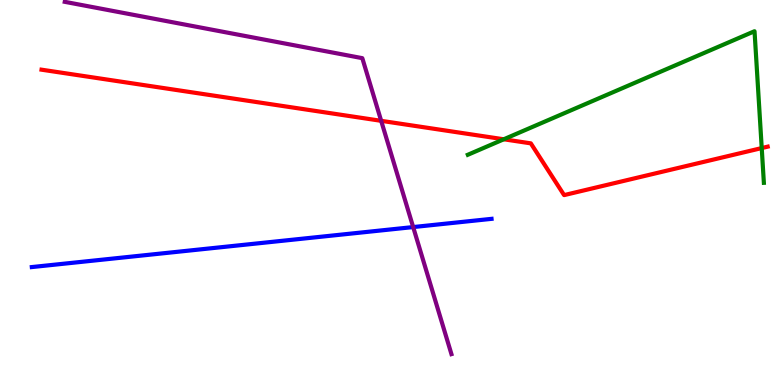[{'lines': ['blue', 'red'], 'intersections': []}, {'lines': ['green', 'red'], 'intersections': [{'x': 6.5, 'y': 6.38}, {'x': 9.83, 'y': 6.15}]}, {'lines': ['purple', 'red'], 'intersections': [{'x': 4.92, 'y': 6.86}]}, {'lines': ['blue', 'green'], 'intersections': []}, {'lines': ['blue', 'purple'], 'intersections': [{'x': 5.33, 'y': 4.1}]}, {'lines': ['green', 'purple'], 'intersections': []}]